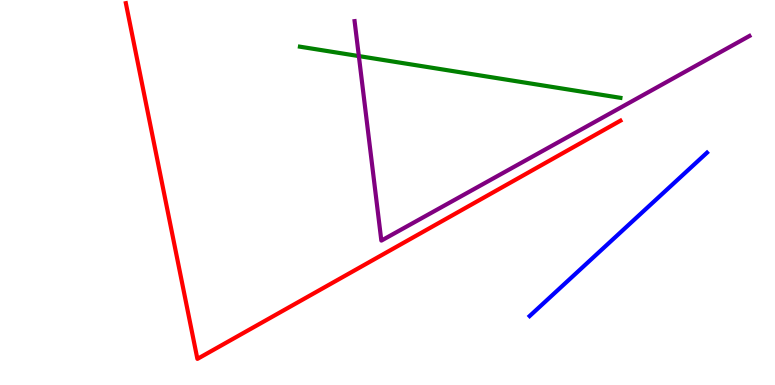[{'lines': ['blue', 'red'], 'intersections': []}, {'lines': ['green', 'red'], 'intersections': []}, {'lines': ['purple', 'red'], 'intersections': []}, {'lines': ['blue', 'green'], 'intersections': []}, {'lines': ['blue', 'purple'], 'intersections': []}, {'lines': ['green', 'purple'], 'intersections': [{'x': 4.63, 'y': 8.54}]}]